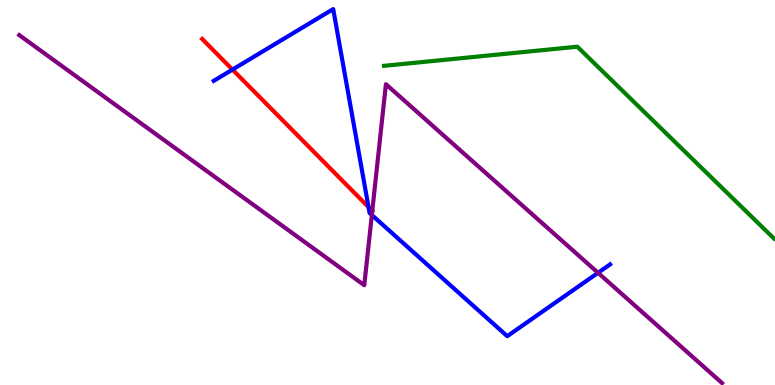[{'lines': ['blue', 'red'], 'intersections': [{'x': 3.0, 'y': 8.19}, {'x': 4.76, 'y': 4.62}]}, {'lines': ['green', 'red'], 'intersections': []}, {'lines': ['purple', 'red'], 'intersections': [{'x': 4.8, 'y': 4.52}]}, {'lines': ['blue', 'green'], 'intersections': []}, {'lines': ['blue', 'purple'], 'intersections': [{'x': 4.8, 'y': 4.42}, {'x': 7.72, 'y': 2.91}]}, {'lines': ['green', 'purple'], 'intersections': []}]